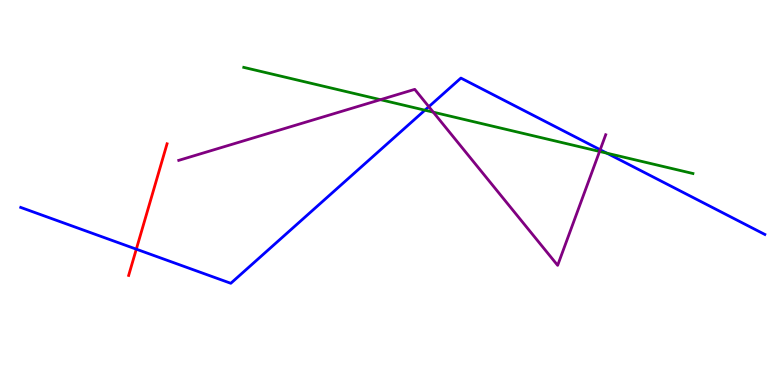[{'lines': ['blue', 'red'], 'intersections': [{'x': 1.76, 'y': 3.53}]}, {'lines': ['green', 'red'], 'intersections': []}, {'lines': ['purple', 'red'], 'intersections': []}, {'lines': ['blue', 'green'], 'intersections': [{'x': 5.48, 'y': 7.14}, {'x': 7.83, 'y': 6.02}]}, {'lines': ['blue', 'purple'], 'intersections': [{'x': 5.53, 'y': 7.23}, {'x': 7.74, 'y': 6.11}]}, {'lines': ['green', 'purple'], 'intersections': [{'x': 4.91, 'y': 7.41}, {'x': 5.59, 'y': 7.09}, {'x': 7.74, 'y': 6.07}]}]